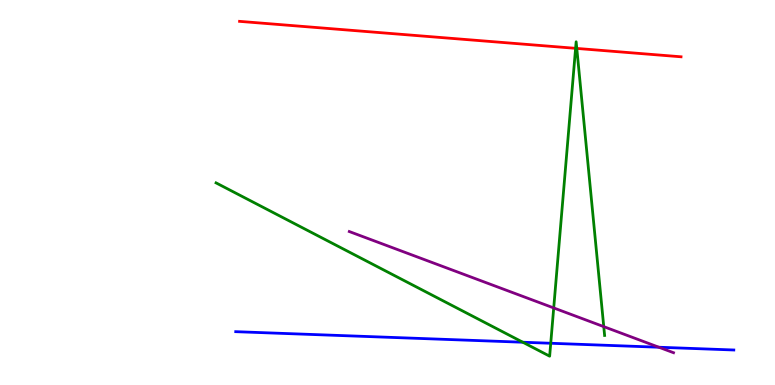[{'lines': ['blue', 'red'], 'intersections': []}, {'lines': ['green', 'red'], 'intersections': [{'x': 7.43, 'y': 8.74}, {'x': 7.44, 'y': 8.74}]}, {'lines': ['purple', 'red'], 'intersections': []}, {'lines': ['blue', 'green'], 'intersections': [{'x': 6.75, 'y': 1.11}, {'x': 7.11, 'y': 1.08}]}, {'lines': ['blue', 'purple'], 'intersections': [{'x': 8.5, 'y': 0.981}]}, {'lines': ['green', 'purple'], 'intersections': [{'x': 7.14, 'y': 2.0}, {'x': 7.79, 'y': 1.52}]}]